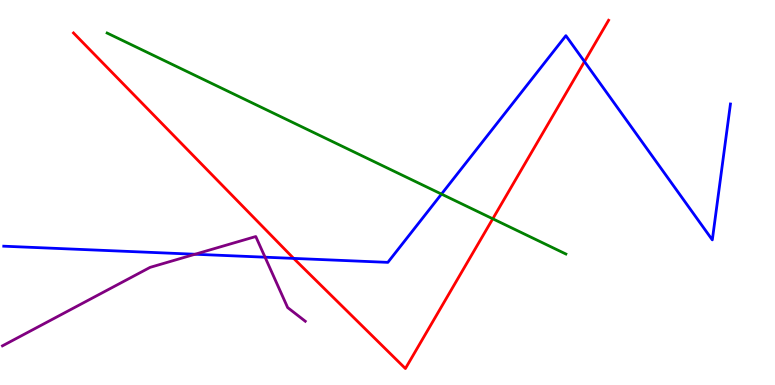[{'lines': ['blue', 'red'], 'intersections': [{'x': 3.79, 'y': 3.29}, {'x': 7.54, 'y': 8.4}]}, {'lines': ['green', 'red'], 'intersections': [{'x': 6.36, 'y': 4.32}]}, {'lines': ['purple', 'red'], 'intersections': []}, {'lines': ['blue', 'green'], 'intersections': [{'x': 5.7, 'y': 4.96}]}, {'lines': ['blue', 'purple'], 'intersections': [{'x': 2.52, 'y': 3.4}, {'x': 3.42, 'y': 3.32}]}, {'lines': ['green', 'purple'], 'intersections': []}]